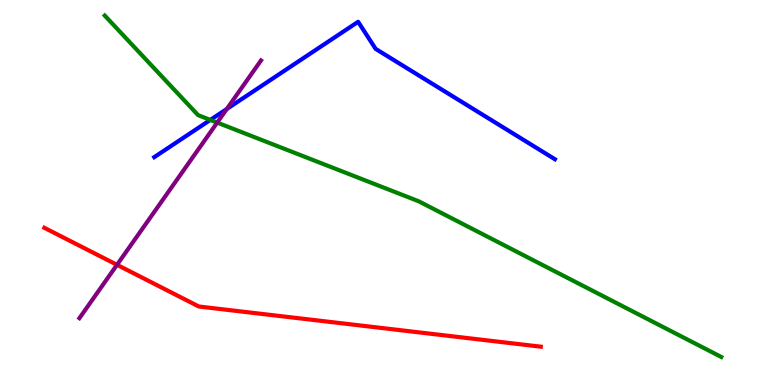[{'lines': ['blue', 'red'], 'intersections': []}, {'lines': ['green', 'red'], 'intersections': []}, {'lines': ['purple', 'red'], 'intersections': [{'x': 1.51, 'y': 3.12}]}, {'lines': ['blue', 'green'], 'intersections': [{'x': 2.71, 'y': 6.89}]}, {'lines': ['blue', 'purple'], 'intersections': [{'x': 2.93, 'y': 7.17}]}, {'lines': ['green', 'purple'], 'intersections': [{'x': 2.8, 'y': 6.82}]}]